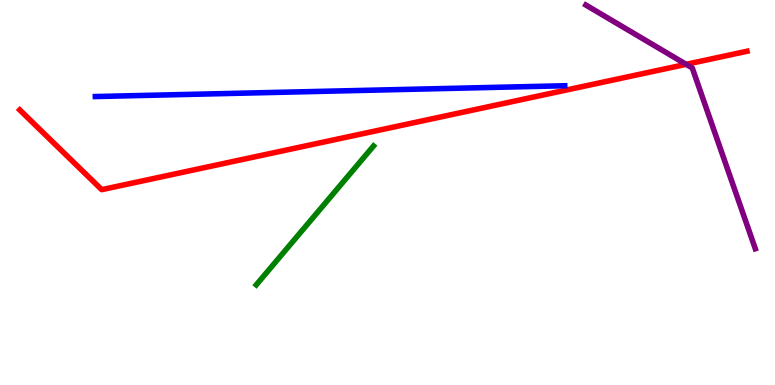[{'lines': ['blue', 'red'], 'intersections': []}, {'lines': ['green', 'red'], 'intersections': []}, {'lines': ['purple', 'red'], 'intersections': [{'x': 8.85, 'y': 8.33}]}, {'lines': ['blue', 'green'], 'intersections': []}, {'lines': ['blue', 'purple'], 'intersections': []}, {'lines': ['green', 'purple'], 'intersections': []}]